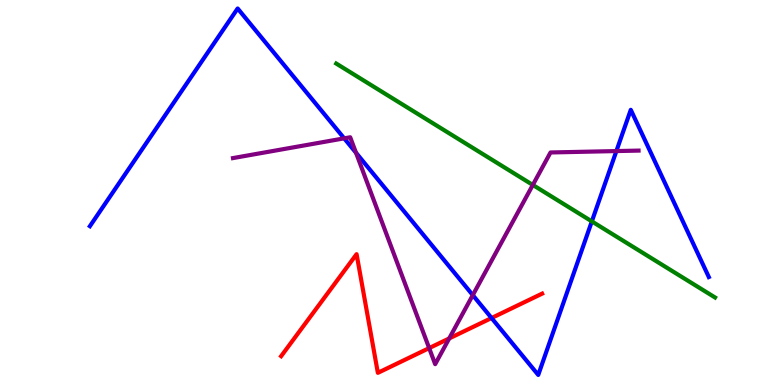[{'lines': ['blue', 'red'], 'intersections': [{'x': 6.34, 'y': 1.74}]}, {'lines': ['green', 'red'], 'intersections': []}, {'lines': ['purple', 'red'], 'intersections': [{'x': 5.54, 'y': 0.958}, {'x': 5.8, 'y': 1.21}]}, {'lines': ['blue', 'green'], 'intersections': [{'x': 7.64, 'y': 4.25}]}, {'lines': ['blue', 'purple'], 'intersections': [{'x': 4.44, 'y': 6.41}, {'x': 4.59, 'y': 6.03}, {'x': 6.1, 'y': 2.33}, {'x': 7.95, 'y': 6.08}]}, {'lines': ['green', 'purple'], 'intersections': [{'x': 6.88, 'y': 5.2}]}]